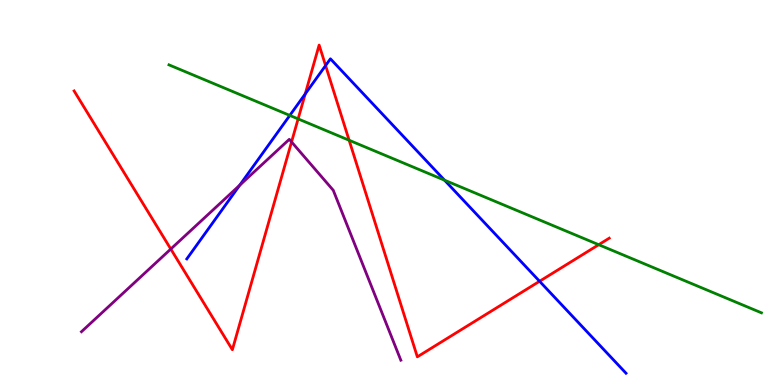[{'lines': ['blue', 'red'], 'intersections': [{'x': 3.94, 'y': 7.56}, {'x': 4.2, 'y': 8.3}, {'x': 6.96, 'y': 2.69}]}, {'lines': ['green', 'red'], 'intersections': [{'x': 3.85, 'y': 6.91}, {'x': 4.5, 'y': 6.36}, {'x': 7.73, 'y': 3.64}]}, {'lines': ['purple', 'red'], 'intersections': [{'x': 2.2, 'y': 3.53}, {'x': 3.76, 'y': 6.31}]}, {'lines': ['blue', 'green'], 'intersections': [{'x': 3.74, 'y': 7.0}, {'x': 5.74, 'y': 5.32}]}, {'lines': ['blue', 'purple'], 'intersections': [{'x': 3.09, 'y': 5.19}]}, {'lines': ['green', 'purple'], 'intersections': []}]